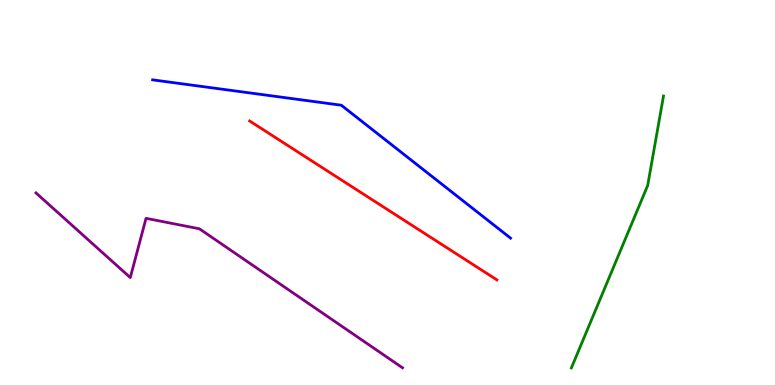[{'lines': ['blue', 'red'], 'intersections': []}, {'lines': ['green', 'red'], 'intersections': []}, {'lines': ['purple', 'red'], 'intersections': []}, {'lines': ['blue', 'green'], 'intersections': []}, {'lines': ['blue', 'purple'], 'intersections': []}, {'lines': ['green', 'purple'], 'intersections': []}]